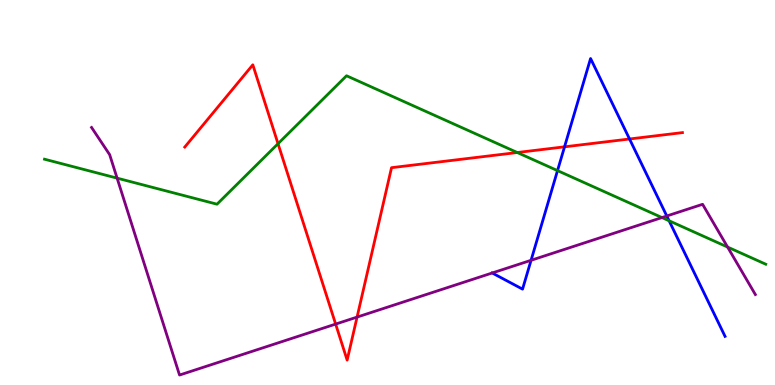[{'lines': ['blue', 'red'], 'intersections': [{'x': 7.28, 'y': 6.19}, {'x': 8.12, 'y': 6.39}]}, {'lines': ['green', 'red'], 'intersections': [{'x': 3.59, 'y': 6.27}, {'x': 6.67, 'y': 6.04}]}, {'lines': ['purple', 'red'], 'intersections': [{'x': 4.33, 'y': 1.58}, {'x': 4.61, 'y': 1.76}]}, {'lines': ['blue', 'green'], 'intersections': [{'x': 7.19, 'y': 5.57}, {'x': 8.63, 'y': 4.27}]}, {'lines': ['blue', 'purple'], 'intersections': [{'x': 6.35, 'y': 2.91}, {'x': 6.85, 'y': 3.24}, {'x': 8.6, 'y': 4.39}]}, {'lines': ['green', 'purple'], 'intersections': [{'x': 1.51, 'y': 5.37}, {'x': 8.54, 'y': 4.35}, {'x': 9.39, 'y': 3.58}]}]